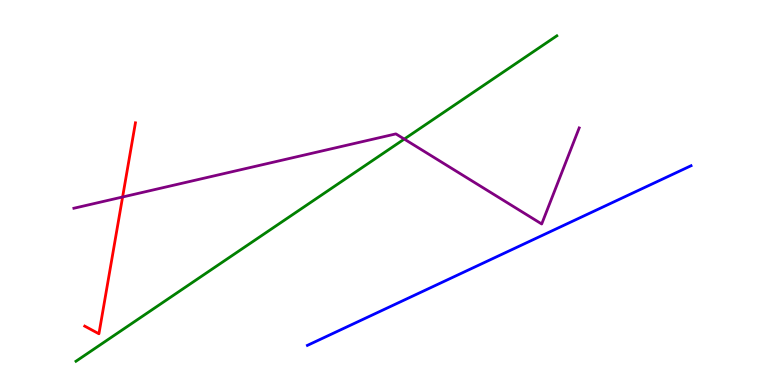[{'lines': ['blue', 'red'], 'intersections': []}, {'lines': ['green', 'red'], 'intersections': []}, {'lines': ['purple', 'red'], 'intersections': [{'x': 1.58, 'y': 4.88}]}, {'lines': ['blue', 'green'], 'intersections': []}, {'lines': ['blue', 'purple'], 'intersections': []}, {'lines': ['green', 'purple'], 'intersections': [{'x': 5.22, 'y': 6.39}]}]